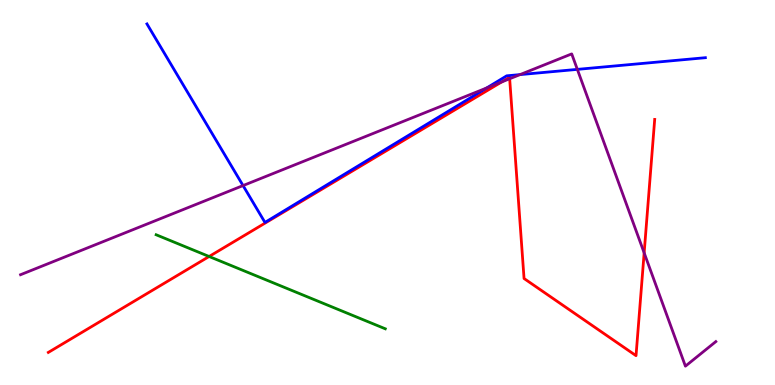[{'lines': ['blue', 'red'], 'intersections': []}, {'lines': ['green', 'red'], 'intersections': [{'x': 2.7, 'y': 3.34}]}, {'lines': ['purple', 'red'], 'intersections': [{'x': 6.47, 'y': 7.87}, {'x': 6.58, 'y': 7.95}, {'x': 8.31, 'y': 3.43}]}, {'lines': ['blue', 'green'], 'intersections': []}, {'lines': ['blue', 'purple'], 'intersections': [{'x': 3.14, 'y': 5.18}, {'x': 6.28, 'y': 7.72}, {'x': 6.71, 'y': 8.06}, {'x': 7.45, 'y': 8.2}]}, {'lines': ['green', 'purple'], 'intersections': []}]